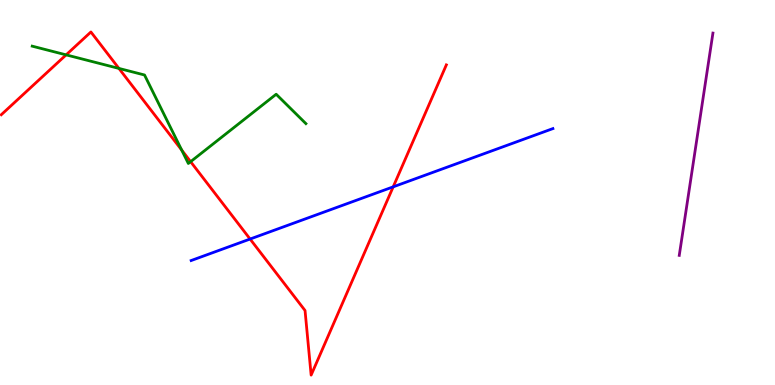[{'lines': ['blue', 'red'], 'intersections': [{'x': 3.23, 'y': 3.79}, {'x': 5.07, 'y': 5.15}]}, {'lines': ['green', 'red'], 'intersections': [{'x': 0.853, 'y': 8.57}, {'x': 1.53, 'y': 8.22}, {'x': 2.34, 'y': 6.1}, {'x': 2.46, 'y': 5.8}]}, {'lines': ['purple', 'red'], 'intersections': []}, {'lines': ['blue', 'green'], 'intersections': []}, {'lines': ['blue', 'purple'], 'intersections': []}, {'lines': ['green', 'purple'], 'intersections': []}]